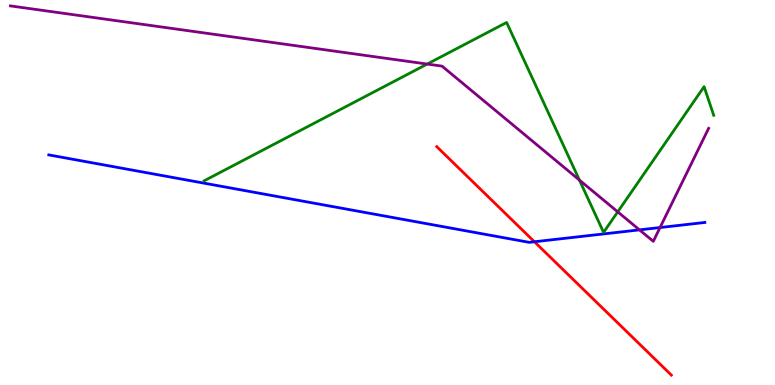[{'lines': ['blue', 'red'], 'intersections': [{'x': 6.9, 'y': 3.72}]}, {'lines': ['green', 'red'], 'intersections': []}, {'lines': ['purple', 'red'], 'intersections': []}, {'lines': ['blue', 'green'], 'intersections': []}, {'lines': ['blue', 'purple'], 'intersections': [{'x': 8.25, 'y': 4.03}, {'x': 8.52, 'y': 4.09}]}, {'lines': ['green', 'purple'], 'intersections': [{'x': 5.51, 'y': 8.34}, {'x': 7.48, 'y': 5.32}, {'x': 7.97, 'y': 4.5}]}]